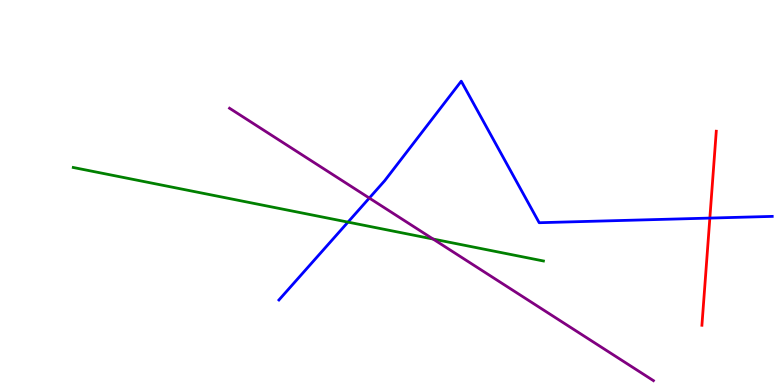[{'lines': ['blue', 'red'], 'intersections': [{'x': 9.16, 'y': 4.34}]}, {'lines': ['green', 'red'], 'intersections': []}, {'lines': ['purple', 'red'], 'intersections': []}, {'lines': ['blue', 'green'], 'intersections': [{'x': 4.49, 'y': 4.23}]}, {'lines': ['blue', 'purple'], 'intersections': [{'x': 4.77, 'y': 4.86}]}, {'lines': ['green', 'purple'], 'intersections': [{'x': 5.59, 'y': 3.79}]}]